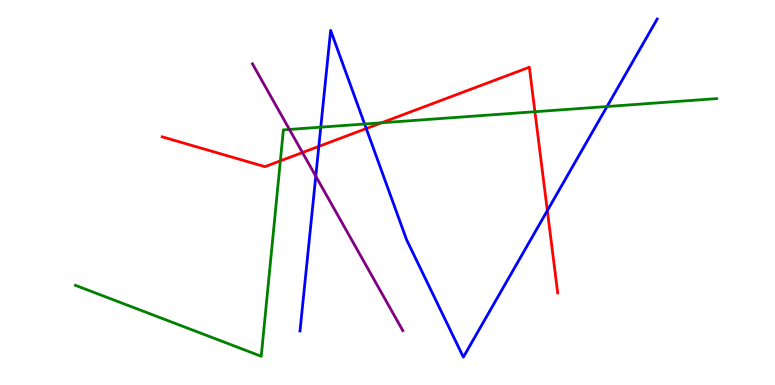[{'lines': ['blue', 'red'], 'intersections': [{'x': 4.11, 'y': 6.2}, {'x': 4.73, 'y': 6.66}, {'x': 7.06, 'y': 4.53}]}, {'lines': ['green', 'red'], 'intersections': [{'x': 3.62, 'y': 5.82}, {'x': 4.92, 'y': 6.81}, {'x': 6.9, 'y': 7.1}]}, {'lines': ['purple', 'red'], 'intersections': [{'x': 3.9, 'y': 6.04}]}, {'lines': ['blue', 'green'], 'intersections': [{'x': 4.14, 'y': 6.7}, {'x': 4.7, 'y': 6.78}, {'x': 7.83, 'y': 7.23}]}, {'lines': ['blue', 'purple'], 'intersections': [{'x': 4.07, 'y': 5.42}]}, {'lines': ['green', 'purple'], 'intersections': [{'x': 3.73, 'y': 6.64}]}]